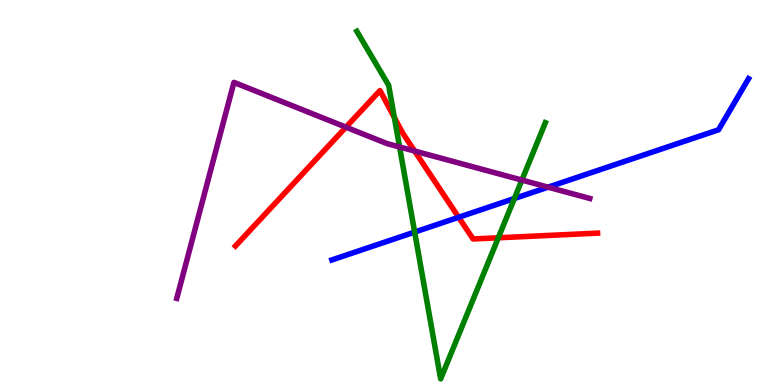[{'lines': ['blue', 'red'], 'intersections': [{'x': 5.92, 'y': 4.36}]}, {'lines': ['green', 'red'], 'intersections': [{'x': 5.09, 'y': 6.95}, {'x': 6.43, 'y': 3.82}]}, {'lines': ['purple', 'red'], 'intersections': [{'x': 4.46, 'y': 6.7}, {'x': 5.35, 'y': 6.08}]}, {'lines': ['blue', 'green'], 'intersections': [{'x': 5.35, 'y': 3.97}, {'x': 6.64, 'y': 4.84}]}, {'lines': ['blue', 'purple'], 'intersections': [{'x': 7.07, 'y': 5.14}]}, {'lines': ['green', 'purple'], 'intersections': [{'x': 5.16, 'y': 6.18}, {'x': 6.73, 'y': 5.32}]}]